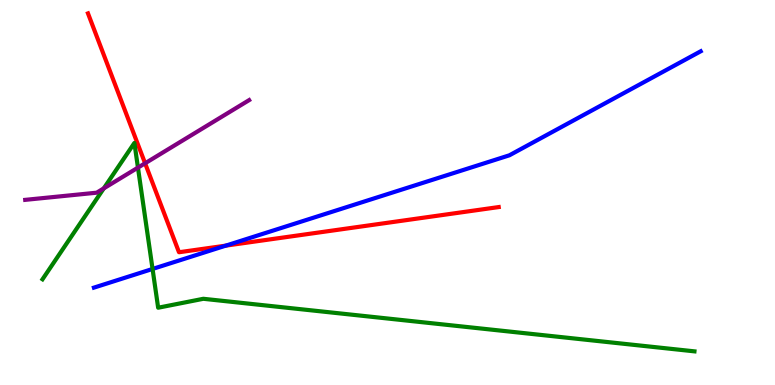[{'lines': ['blue', 'red'], 'intersections': [{'x': 2.91, 'y': 3.62}]}, {'lines': ['green', 'red'], 'intersections': []}, {'lines': ['purple', 'red'], 'intersections': [{'x': 1.87, 'y': 5.76}]}, {'lines': ['blue', 'green'], 'intersections': [{'x': 1.97, 'y': 3.01}]}, {'lines': ['blue', 'purple'], 'intersections': []}, {'lines': ['green', 'purple'], 'intersections': [{'x': 1.34, 'y': 5.11}, {'x': 1.78, 'y': 5.65}]}]